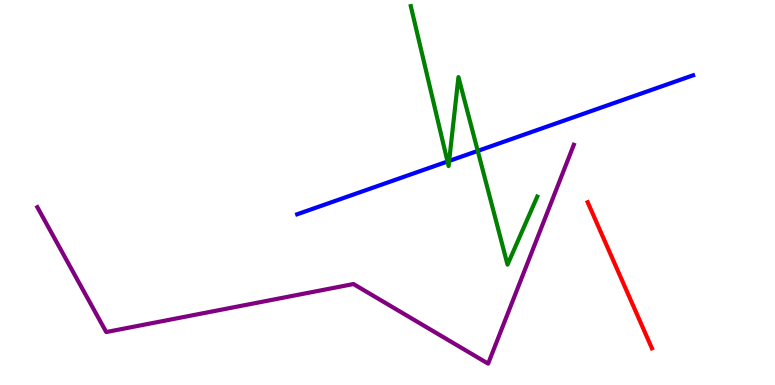[{'lines': ['blue', 'red'], 'intersections': []}, {'lines': ['green', 'red'], 'intersections': []}, {'lines': ['purple', 'red'], 'intersections': []}, {'lines': ['blue', 'green'], 'intersections': [{'x': 5.77, 'y': 5.8}, {'x': 5.8, 'y': 5.82}, {'x': 6.16, 'y': 6.08}]}, {'lines': ['blue', 'purple'], 'intersections': []}, {'lines': ['green', 'purple'], 'intersections': []}]